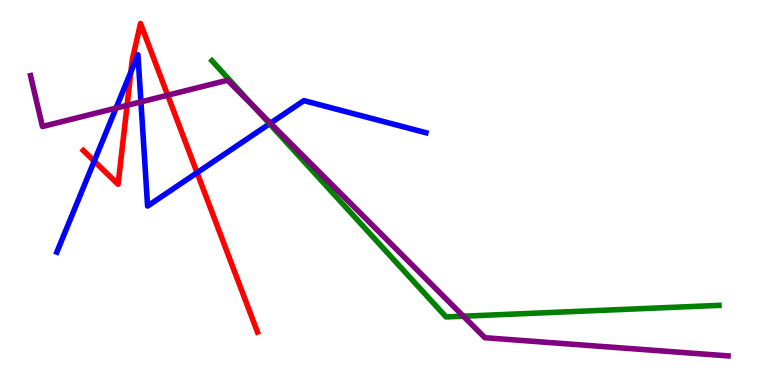[{'lines': ['blue', 'red'], 'intersections': [{'x': 1.22, 'y': 5.81}, {'x': 1.69, 'y': 8.13}, {'x': 2.54, 'y': 5.51}]}, {'lines': ['green', 'red'], 'intersections': []}, {'lines': ['purple', 'red'], 'intersections': [{'x': 1.64, 'y': 7.26}, {'x': 2.16, 'y': 7.53}]}, {'lines': ['blue', 'green'], 'intersections': [{'x': 3.48, 'y': 6.78}]}, {'lines': ['blue', 'purple'], 'intersections': [{'x': 1.5, 'y': 7.19}, {'x': 1.82, 'y': 7.35}, {'x': 3.49, 'y': 6.8}]}, {'lines': ['green', 'purple'], 'intersections': [{'x': 3.28, 'y': 7.22}, {'x': 5.98, 'y': 1.79}]}]